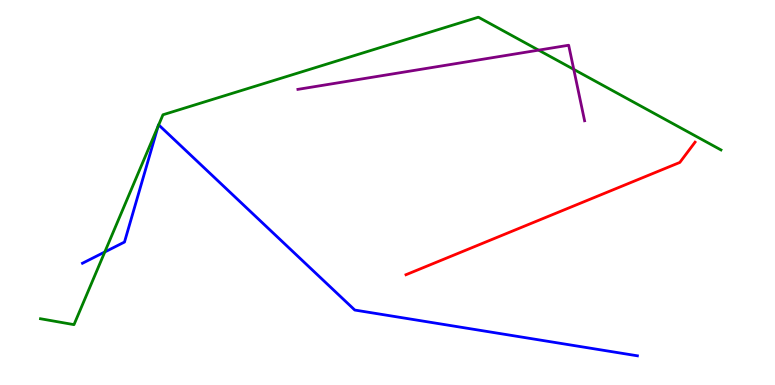[{'lines': ['blue', 'red'], 'intersections': []}, {'lines': ['green', 'red'], 'intersections': []}, {'lines': ['purple', 'red'], 'intersections': []}, {'lines': ['blue', 'green'], 'intersections': [{'x': 1.35, 'y': 3.45}, {'x': 2.04, 'y': 6.72}, {'x': 2.05, 'y': 6.76}]}, {'lines': ['blue', 'purple'], 'intersections': []}, {'lines': ['green', 'purple'], 'intersections': [{'x': 6.95, 'y': 8.7}, {'x': 7.4, 'y': 8.2}]}]